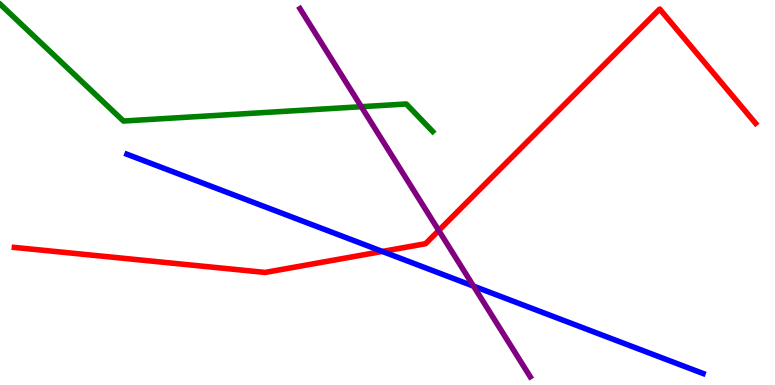[{'lines': ['blue', 'red'], 'intersections': [{'x': 4.93, 'y': 3.47}]}, {'lines': ['green', 'red'], 'intersections': []}, {'lines': ['purple', 'red'], 'intersections': [{'x': 5.66, 'y': 4.01}]}, {'lines': ['blue', 'green'], 'intersections': []}, {'lines': ['blue', 'purple'], 'intersections': [{'x': 6.11, 'y': 2.57}]}, {'lines': ['green', 'purple'], 'intersections': [{'x': 4.66, 'y': 7.23}]}]